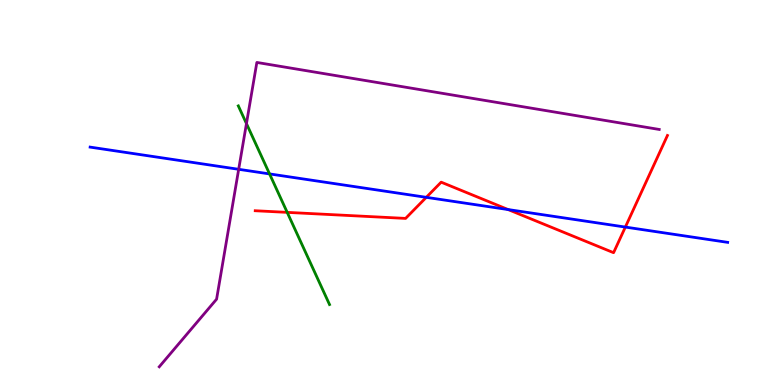[{'lines': ['blue', 'red'], 'intersections': [{'x': 5.5, 'y': 4.87}, {'x': 6.56, 'y': 4.56}, {'x': 8.07, 'y': 4.1}]}, {'lines': ['green', 'red'], 'intersections': [{'x': 3.71, 'y': 4.48}]}, {'lines': ['purple', 'red'], 'intersections': []}, {'lines': ['blue', 'green'], 'intersections': [{'x': 3.48, 'y': 5.48}]}, {'lines': ['blue', 'purple'], 'intersections': [{'x': 3.08, 'y': 5.6}]}, {'lines': ['green', 'purple'], 'intersections': [{'x': 3.18, 'y': 6.79}]}]